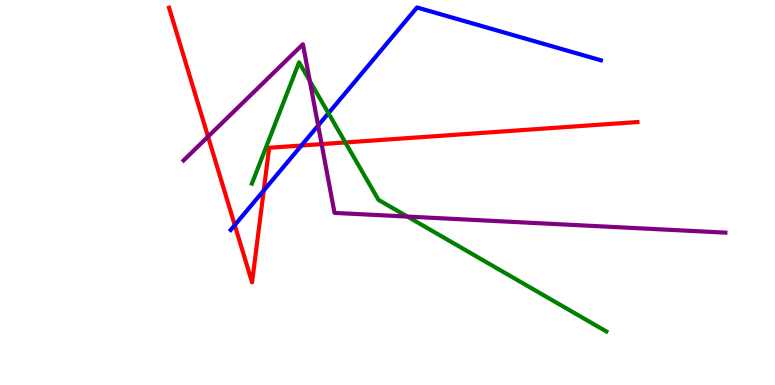[{'lines': ['blue', 'red'], 'intersections': [{'x': 3.03, 'y': 4.15}, {'x': 3.4, 'y': 5.05}, {'x': 3.89, 'y': 6.22}]}, {'lines': ['green', 'red'], 'intersections': [{'x': 4.46, 'y': 6.3}]}, {'lines': ['purple', 'red'], 'intersections': [{'x': 2.68, 'y': 6.45}, {'x': 4.15, 'y': 6.26}]}, {'lines': ['blue', 'green'], 'intersections': [{'x': 4.24, 'y': 7.06}]}, {'lines': ['blue', 'purple'], 'intersections': [{'x': 4.11, 'y': 6.74}]}, {'lines': ['green', 'purple'], 'intersections': [{'x': 4.0, 'y': 7.9}, {'x': 5.26, 'y': 4.37}]}]